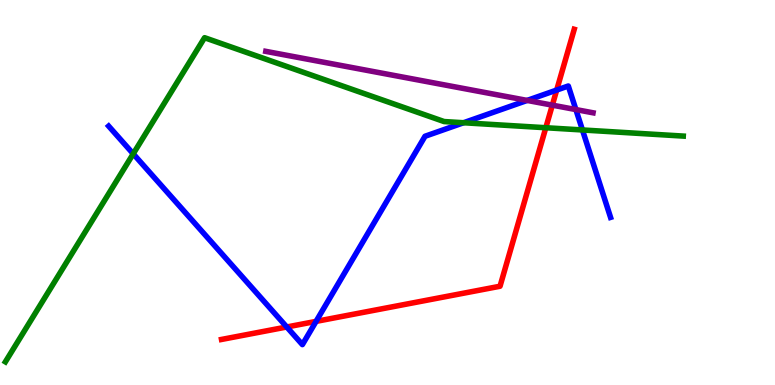[{'lines': ['blue', 'red'], 'intersections': [{'x': 3.7, 'y': 1.51}, {'x': 4.08, 'y': 1.65}, {'x': 7.18, 'y': 7.66}]}, {'lines': ['green', 'red'], 'intersections': [{'x': 7.04, 'y': 6.68}]}, {'lines': ['purple', 'red'], 'intersections': [{'x': 7.13, 'y': 7.27}]}, {'lines': ['blue', 'green'], 'intersections': [{'x': 1.72, 'y': 6.0}, {'x': 5.98, 'y': 6.81}, {'x': 7.52, 'y': 6.62}]}, {'lines': ['blue', 'purple'], 'intersections': [{'x': 6.8, 'y': 7.39}, {'x': 7.43, 'y': 7.15}]}, {'lines': ['green', 'purple'], 'intersections': []}]